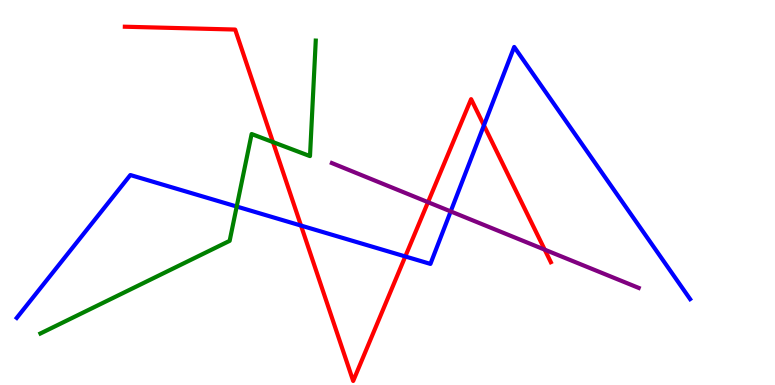[{'lines': ['blue', 'red'], 'intersections': [{'x': 3.88, 'y': 4.14}, {'x': 5.23, 'y': 3.34}, {'x': 6.24, 'y': 6.74}]}, {'lines': ['green', 'red'], 'intersections': [{'x': 3.52, 'y': 6.31}]}, {'lines': ['purple', 'red'], 'intersections': [{'x': 5.52, 'y': 4.75}, {'x': 7.03, 'y': 3.52}]}, {'lines': ['blue', 'green'], 'intersections': [{'x': 3.05, 'y': 4.64}]}, {'lines': ['blue', 'purple'], 'intersections': [{'x': 5.82, 'y': 4.51}]}, {'lines': ['green', 'purple'], 'intersections': []}]